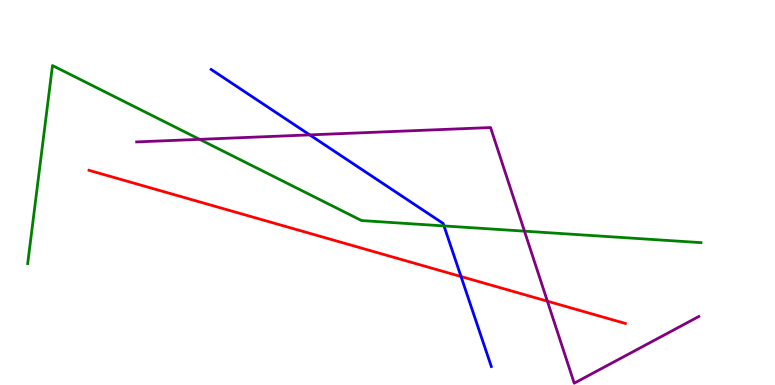[{'lines': ['blue', 'red'], 'intersections': [{'x': 5.95, 'y': 2.82}]}, {'lines': ['green', 'red'], 'intersections': []}, {'lines': ['purple', 'red'], 'intersections': [{'x': 7.06, 'y': 2.18}]}, {'lines': ['blue', 'green'], 'intersections': [{'x': 5.73, 'y': 4.13}]}, {'lines': ['blue', 'purple'], 'intersections': [{'x': 4.0, 'y': 6.5}]}, {'lines': ['green', 'purple'], 'intersections': [{'x': 2.58, 'y': 6.38}, {'x': 6.77, 'y': 4.0}]}]